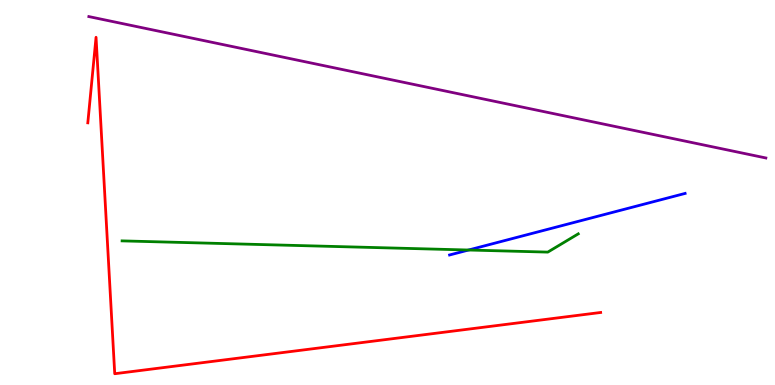[{'lines': ['blue', 'red'], 'intersections': []}, {'lines': ['green', 'red'], 'intersections': []}, {'lines': ['purple', 'red'], 'intersections': []}, {'lines': ['blue', 'green'], 'intersections': [{'x': 6.05, 'y': 3.51}]}, {'lines': ['blue', 'purple'], 'intersections': []}, {'lines': ['green', 'purple'], 'intersections': []}]